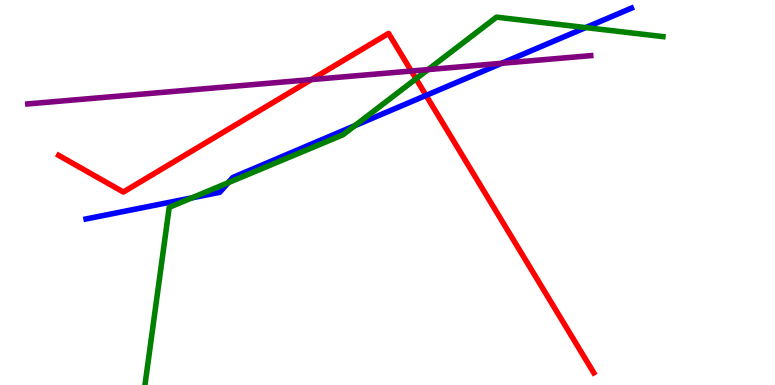[{'lines': ['blue', 'red'], 'intersections': [{'x': 5.5, 'y': 7.52}]}, {'lines': ['green', 'red'], 'intersections': [{'x': 5.37, 'y': 7.95}]}, {'lines': ['purple', 'red'], 'intersections': [{'x': 4.02, 'y': 7.93}, {'x': 5.31, 'y': 8.16}]}, {'lines': ['blue', 'green'], 'intersections': [{'x': 2.48, 'y': 4.86}, {'x': 2.94, 'y': 5.25}, {'x': 4.58, 'y': 6.74}, {'x': 7.56, 'y': 9.28}]}, {'lines': ['blue', 'purple'], 'intersections': [{'x': 6.47, 'y': 8.36}]}, {'lines': ['green', 'purple'], 'intersections': [{'x': 5.52, 'y': 8.19}]}]